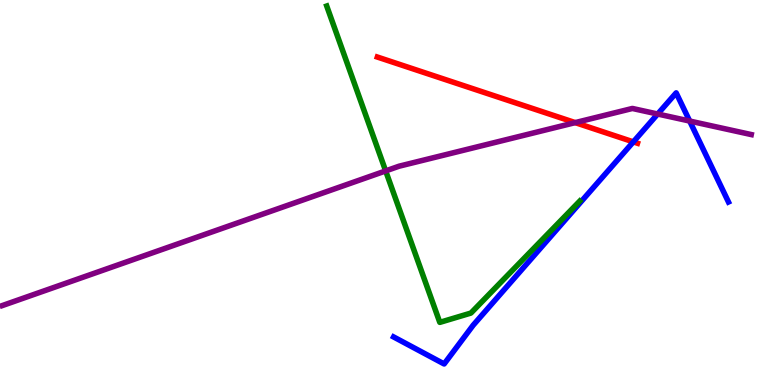[{'lines': ['blue', 'red'], 'intersections': [{'x': 8.17, 'y': 6.31}]}, {'lines': ['green', 'red'], 'intersections': []}, {'lines': ['purple', 'red'], 'intersections': [{'x': 7.42, 'y': 6.82}]}, {'lines': ['blue', 'green'], 'intersections': []}, {'lines': ['blue', 'purple'], 'intersections': [{'x': 8.49, 'y': 7.04}, {'x': 8.9, 'y': 6.86}]}, {'lines': ['green', 'purple'], 'intersections': [{'x': 4.98, 'y': 5.56}]}]